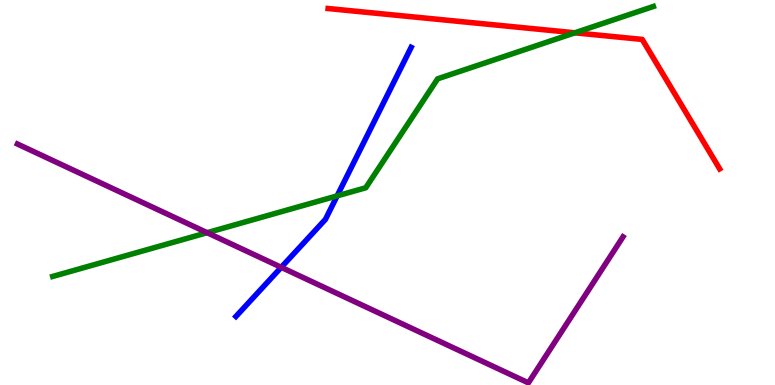[{'lines': ['blue', 'red'], 'intersections': []}, {'lines': ['green', 'red'], 'intersections': [{'x': 7.42, 'y': 9.15}]}, {'lines': ['purple', 'red'], 'intersections': []}, {'lines': ['blue', 'green'], 'intersections': [{'x': 4.35, 'y': 4.91}]}, {'lines': ['blue', 'purple'], 'intersections': [{'x': 3.63, 'y': 3.06}]}, {'lines': ['green', 'purple'], 'intersections': [{'x': 2.67, 'y': 3.96}]}]